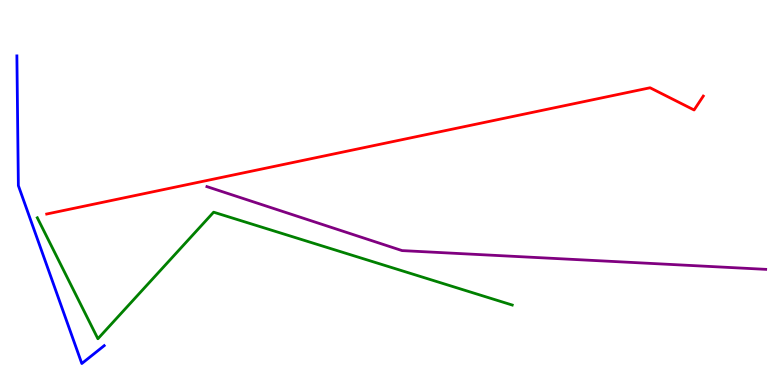[{'lines': ['blue', 'red'], 'intersections': []}, {'lines': ['green', 'red'], 'intersections': []}, {'lines': ['purple', 'red'], 'intersections': []}, {'lines': ['blue', 'green'], 'intersections': []}, {'lines': ['blue', 'purple'], 'intersections': []}, {'lines': ['green', 'purple'], 'intersections': []}]